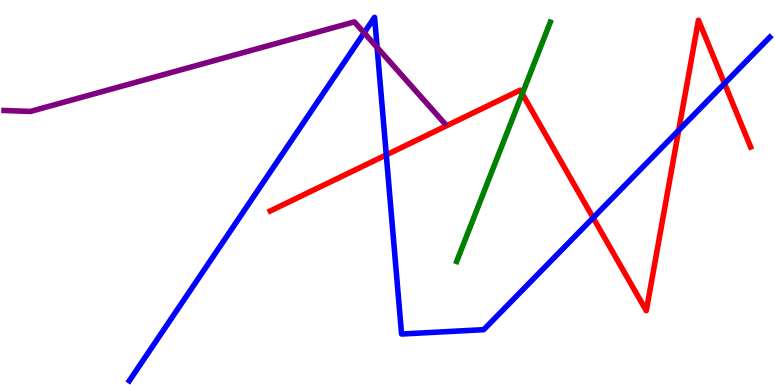[{'lines': ['blue', 'red'], 'intersections': [{'x': 4.98, 'y': 5.98}, {'x': 7.65, 'y': 4.34}, {'x': 8.76, 'y': 6.61}, {'x': 9.35, 'y': 7.83}]}, {'lines': ['green', 'red'], 'intersections': [{'x': 6.74, 'y': 7.56}]}, {'lines': ['purple', 'red'], 'intersections': []}, {'lines': ['blue', 'green'], 'intersections': []}, {'lines': ['blue', 'purple'], 'intersections': [{'x': 4.7, 'y': 9.15}, {'x': 4.87, 'y': 8.77}]}, {'lines': ['green', 'purple'], 'intersections': []}]